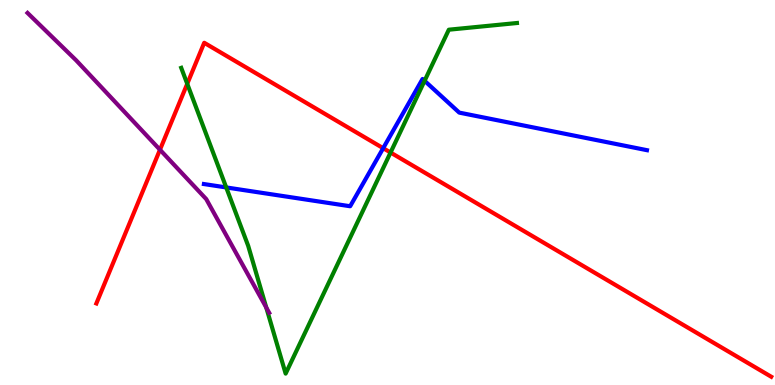[{'lines': ['blue', 'red'], 'intersections': [{'x': 4.94, 'y': 6.15}]}, {'lines': ['green', 'red'], 'intersections': [{'x': 2.42, 'y': 7.82}, {'x': 5.04, 'y': 6.04}]}, {'lines': ['purple', 'red'], 'intersections': [{'x': 2.06, 'y': 6.11}]}, {'lines': ['blue', 'green'], 'intersections': [{'x': 2.92, 'y': 5.13}, {'x': 5.48, 'y': 7.9}]}, {'lines': ['blue', 'purple'], 'intersections': []}, {'lines': ['green', 'purple'], 'intersections': [{'x': 3.44, 'y': 2.01}]}]